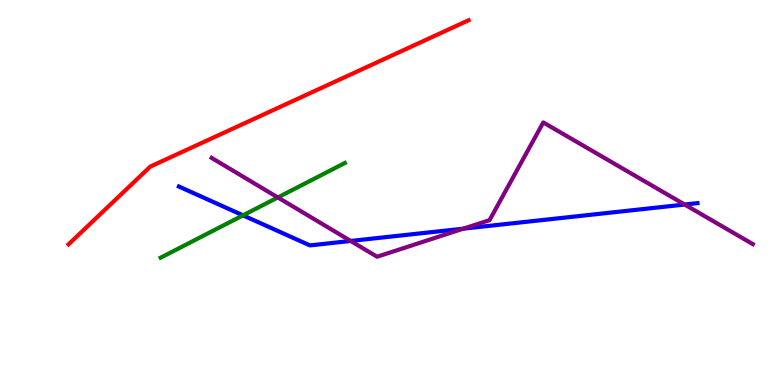[{'lines': ['blue', 'red'], 'intersections': []}, {'lines': ['green', 'red'], 'intersections': []}, {'lines': ['purple', 'red'], 'intersections': []}, {'lines': ['blue', 'green'], 'intersections': [{'x': 3.14, 'y': 4.41}]}, {'lines': ['blue', 'purple'], 'intersections': [{'x': 4.53, 'y': 3.74}, {'x': 5.98, 'y': 4.06}, {'x': 8.83, 'y': 4.69}]}, {'lines': ['green', 'purple'], 'intersections': [{'x': 3.59, 'y': 4.87}]}]